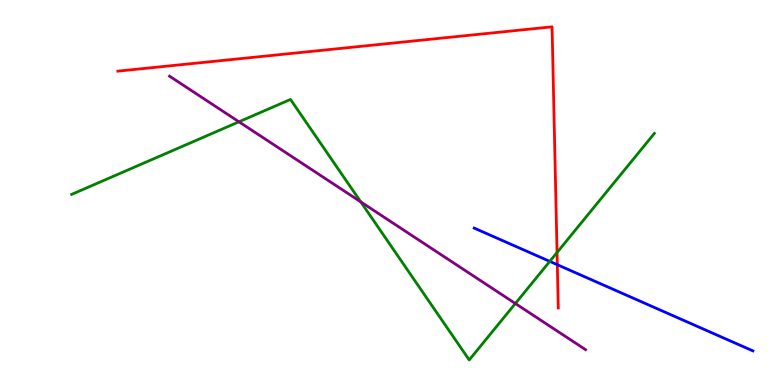[{'lines': ['blue', 'red'], 'intersections': [{'x': 7.19, 'y': 3.12}]}, {'lines': ['green', 'red'], 'intersections': [{'x': 7.19, 'y': 3.44}]}, {'lines': ['purple', 'red'], 'intersections': []}, {'lines': ['blue', 'green'], 'intersections': [{'x': 7.09, 'y': 3.21}]}, {'lines': ['blue', 'purple'], 'intersections': []}, {'lines': ['green', 'purple'], 'intersections': [{'x': 3.08, 'y': 6.84}, {'x': 4.66, 'y': 4.76}, {'x': 6.65, 'y': 2.12}]}]